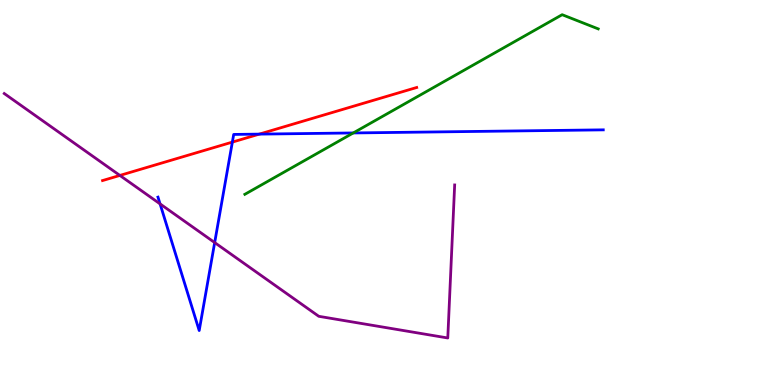[{'lines': ['blue', 'red'], 'intersections': [{'x': 3.0, 'y': 6.31}, {'x': 3.35, 'y': 6.52}]}, {'lines': ['green', 'red'], 'intersections': []}, {'lines': ['purple', 'red'], 'intersections': [{'x': 1.55, 'y': 5.44}]}, {'lines': ['blue', 'green'], 'intersections': [{'x': 4.56, 'y': 6.55}]}, {'lines': ['blue', 'purple'], 'intersections': [{'x': 2.07, 'y': 4.7}, {'x': 2.77, 'y': 3.7}]}, {'lines': ['green', 'purple'], 'intersections': []}]